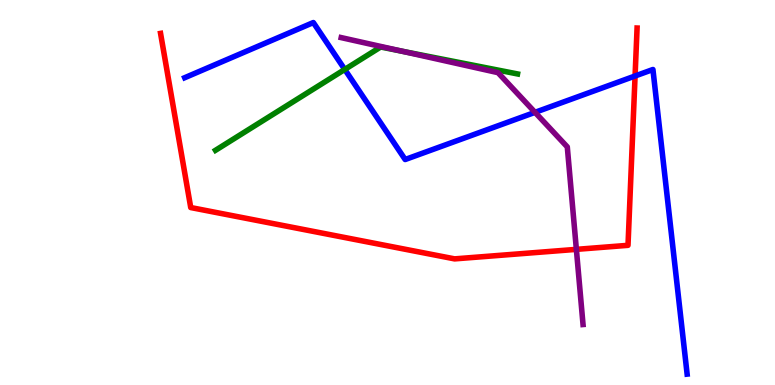[{'lines': ['blue', 'red'], 'intersections': [{'x': 8.19, 'y': 8.03}]}, {'lines': ['green', 'red'], 'intersections': []}, {'lines': ['purple', 'red'], 'intersections': [{'x': 7.44, 'y': 3.52}]}, {'lines': ['blue', 'green'], 'intersections': [{'x': 4.45, 'y': 8.2}]}, {'lines': ['blue', 'purple'], 'intersections': [{'x': 6.9, 'y': 7.08}]}, {'lines': ['green', 'purple'], 'intersections': [{'x': 5.19, 'y': 8.67}]}]